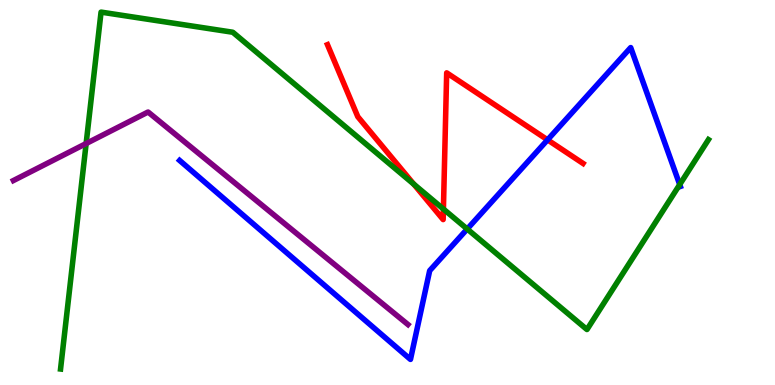[{'lines': ['blue', 'red'], 'intersections': [{'x': 7.07, 'y': 6.37}]}, {'lines': ['green', 'red'], 'intersections': [{'x': 5.34, 'y': 5.22}, {'x': 5.72, 'y': 4.57}]}, {'lines': ['purple', 'red'], 'intersections': []}, {'lines': ['blue', 'green'], 'intersections': [{'x': 6.03, 'y': 4.05}, {'x': 8.77, 'y': 5.21}]}, {'lines': ['blue', 'purple'], 'intersections': []}, {'lines': ['green', 'purple'], 'intersections': [{'x': 1.11, 'y': 6.27}]}]